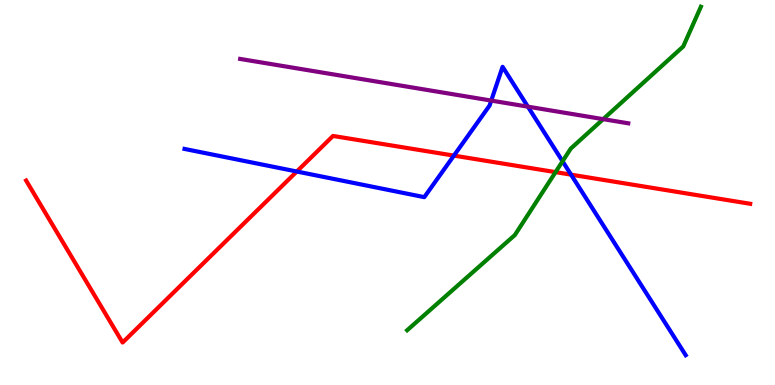[{'lines': ['blue', 'red'], 'intersections': [{'x': 3.83, 'y': 5.55}, {'x': 5.86, 'y': 5.96}, {'x': 7.37, 'y': 5.46}]}, {'lines': ['green', 'red'], 'intersections': [{'x': 7.17, 'y': 5.53}]}, {'lines': ['purple', 'red'], 'intersections': []}, {'lines': ['blue', 'green'], 'intersections': [{'x': 7.26, 'y': 5.81}]}, {'lines': ['blue', 'purple'], 'intersections': [{'x': 6.34, 'y': 7.39}, {'x': 6.81, 'y': 7.23}]}, {'lines': ['green', 'purple'], 'intersections': [{'x': 7.78, 'y': 6.91}]}]